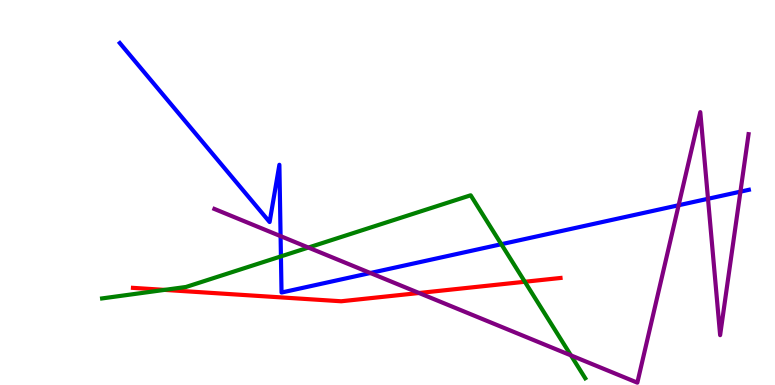[{'lines': ['blue', 'red'], 'intersections': []}, {'lines': ['green', 'red'], 'intersections': [{'x': 2.12, 'y': 2.47}, {'x': 6.77, 'y': 2.68}]}, {'lines': ['purple', 'red'], 'intersections': [{'x': 5.41, 'y': 2.39}]}, {'lines': ['blue', 'green'], 'intersections': [{'x': 3.62, 'y': 3.34}, {'x': 6.47, 'y': 3.66}]}, {'lines': ['blue', 'purple'], 'intersections': [{'x': 3.62, 'y': 3.87}, {'x': 4.78, 'y': 2.91}, {'x': 8.76, 'y': 4.67}, {'x': 9.14, 'y': 4.84}, {'x': 9.55, 'y': 5.02}]}, {'lines': ['green', 'purple'], 'intersections': [{'x': 3.98, 'y': 3.57}, {'x': 7.37, 'y': 0.769}]}]